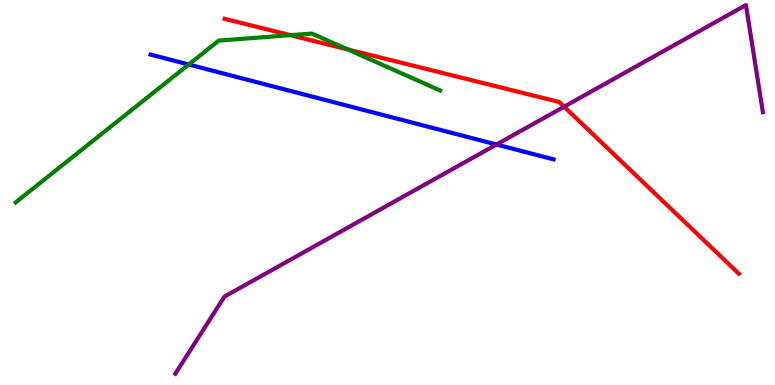[{'lines': ['blue', 'red'], 'intersections': []}, {'lines': ['green', 'red'], 'intersections': [{'x': 3.75, 'y': 9.09}, {'x': 4.49, 'y': 8.72}]}, {'lines': ['purple', 'red'], 'intersections': [{'x': 7.28, 'y': 7.23}]}, {'lines': ['blue', 'green'], 'intersections': [{'x': 2.44, 'y': 8.32}]}, {'lines': ['blue', 'purple'], 'intersections': [{'x': 6.41, 'y': 6.25}]}, {'lines': ['green', 'purple'], 'intersections': []}]